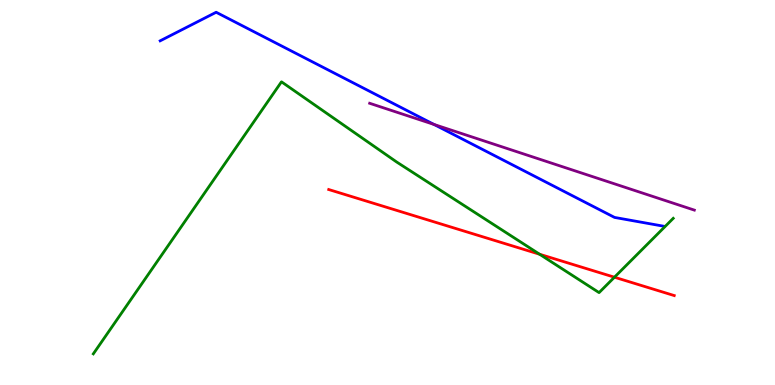[{'lines': ['blue', 'red'], 'intersections': []}, {'lines': ['green', 'red'], 'intersections': [{'x': 6.96, 'y': 3.4}, {'x': 7.93, 'y': 2.8}]}, {'lines': ['purple', 'red'], 'intersections': []}, {'lines': ['blue', 'green'], 'intersections': []}, {'lines': ['blue', 'purple'], 'intersections': [{'x': 5.6, 'y': 6.77}]}, {'lines': ['green', 'purple'], 'intersections': []}]